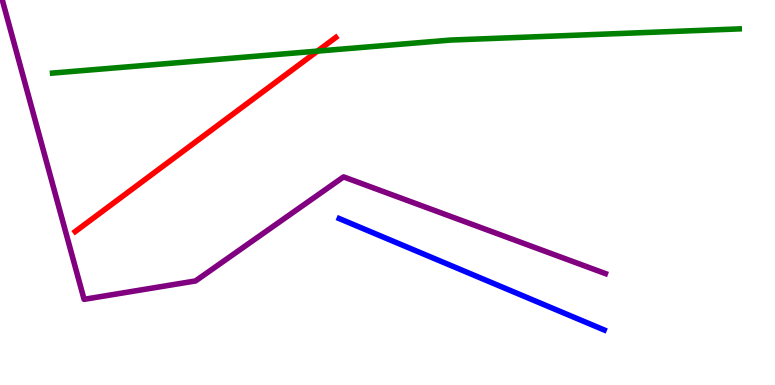[{'lines': ['blue', 'red'], 'intersections': []}, {'lines': ['green', 'red'], 'intersections': [{'x': 4.1, 'y': 8.67}]}, {'lines': ['purple', 'red'], 'intersections': []}, {'lines': ['blue', 'green'], 'intersections': []}, {'lines': ['blue', 'purple'], 'intersections': []}, {'lines': ['green', 'purple'], 'intersections': []}]